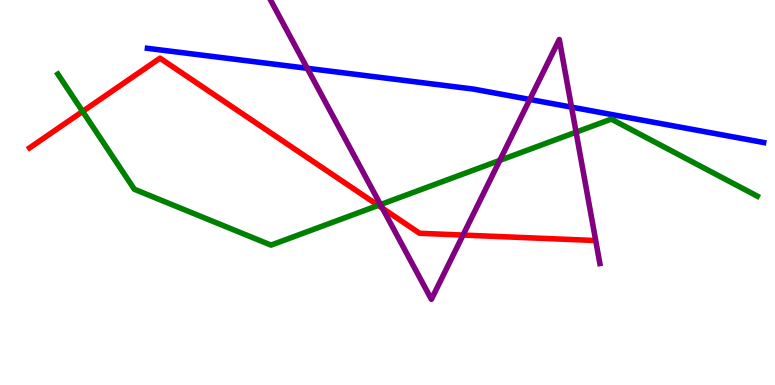[{'lines': ['blue', 'red'], 'intersections': []}, {'lines': ['green', 'red'], 'intersections': [{'x': 1.07, 'y': 7.11}, {'x': 4.88, 'y': 4.66}]}, {'lines': ['purple', 'red'], 'intersections': [{'x': 4.93, 'y': 4.59}, {'x': 5.97, 'y': 3.89}]}, {'lines': ['blue', 'green'], 'intersections': []}, {'lines': ['blue', 'purple'], 'intersections': [{'x': 3.96, 'y': 8.23}, {'x': 6.84, 'y': 7.42}, {'x': 7.37, 'y': 7.22}]}, {'lines': ['green', 'purple'], 'intersections': [{'x': 4.91, 'y': 4.69}, {'x': 6.45, 'y': 5.83}, {'x': 7.43, 'y': 6.57}]}]